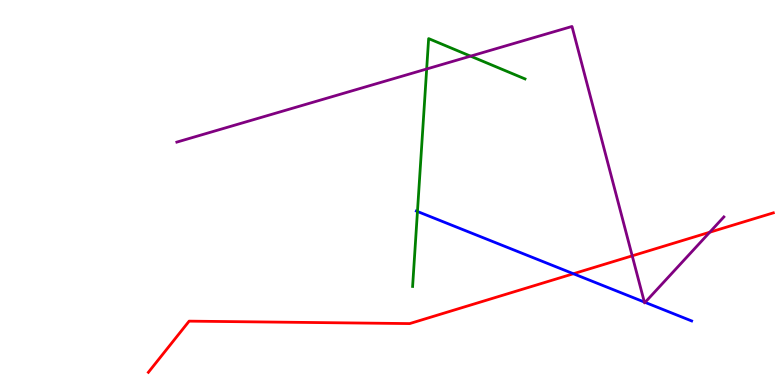[{'lines': ['blue', 'red'], 'intersections': [{'x': 7.4, 'y': 2.89}]}, {'lines': ['green', 'red'], 'intersections': []}, {'lines': ['purple', 'red'], 'intersections': [{'x': 8.16, 'y': 3.35}, {'x': 9.16, 'y': 3.97}]}, {'lines': ['blue', 'green'], 'intersections': [{'x': 5.39, 'y': 4.51}]}, {'lines': ['blue', 'purple'], 'intersections': [{'x': 8.31, 'y': 2.15}, {'x': 8.32, 'y': 2.15}]}, {'lines': ['green', 'purple'], 'intersections': [{'x': 5.51, 'y': 8.21}, {'x': 6.07, 'y': 8.54}]}]